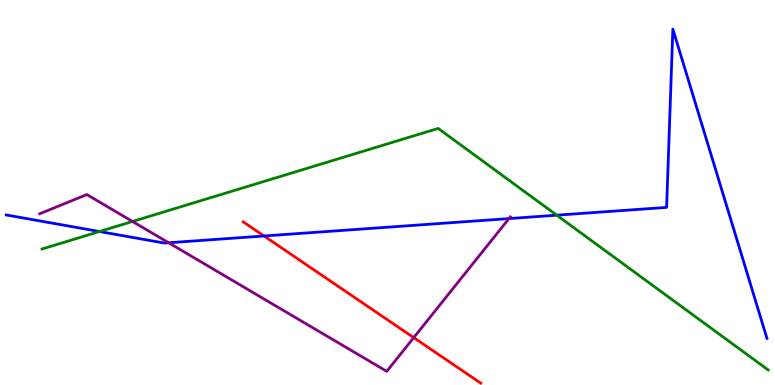[{'lines': ['blue', 'red'], 'intersections': [{'x': 3.41, 'y': 3.87}]}, {'lines': ['green', 'red'], 'intersections': []}, {'lines': ['purple', 'red'], 'intersections': [{'x': 5.34, 'y': 1.23}]}, {'lines': ['blue', 'green'], 'intersections': [{'x': 1.28, 'y': 3.99}, {'x': 7.18, 'y': 4.41}]}, {'lines': ['blue', 'purple'], 'intersections': [{'x': 2.18, 'y': 3.69}, {'x': 6.57, 'y': 4.32}]}, {'lines': ['green', 'purple'], 'intersections': [{'x': 1.71, 'y': 4.25}]}]